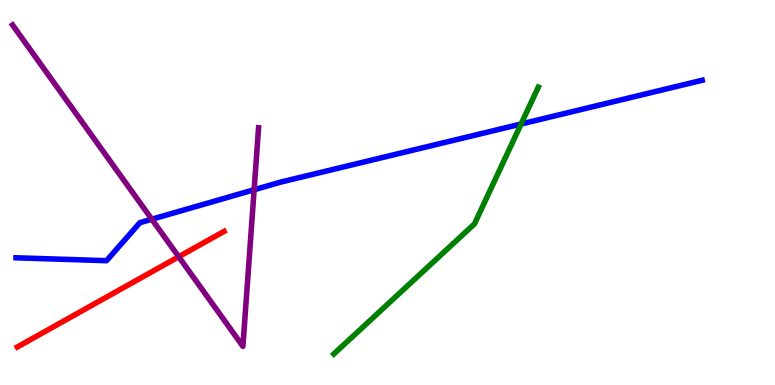[{'lines': ['blue', 'red'], 'intersections': []}, {'lines': ['green', 'red'], 'intersections': []}, {'lines': ['purple', 'red'], 'intersections': [{'x': 2.31, 'y': 3.33}]}, {'lines': ['blue', 'green'], 'intersections': [{'x': 6.72, 'y': 6.78}]}, {'lines': ['blue', 'purple'], 'intersections': [{'x': 1.96, 'y': 4.31}, {'x': 3.28, 'y': 5.07}]}, {'lines': ['green', 'purple'], 'intersections': []}]